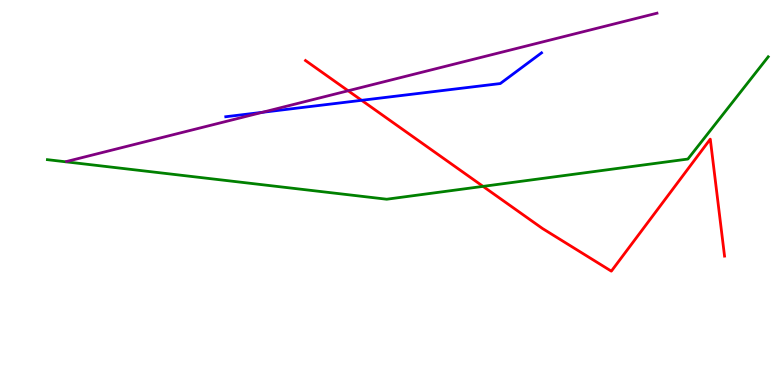[{'lines': ['blue', 'red'], 'intersections': [{'x': 4.67, 'y': 7.39}]}, {'lines': ['green', 'red'], 'intersections': [{'x': 6.23, 'y': 5.16}]}, {'lines': ['purple', 'red'], 'intersections': [{'x': 4.49, 'y': 7.64}]}, {'lines': ['blue', 'green'], 'intersections': []}, {'lines': ['blue', 'purple'], 'intersections': [{'x': 3.39, 'y': 7.08}]}, {'lines': ['green', 'purple'], 'intersections': []}]